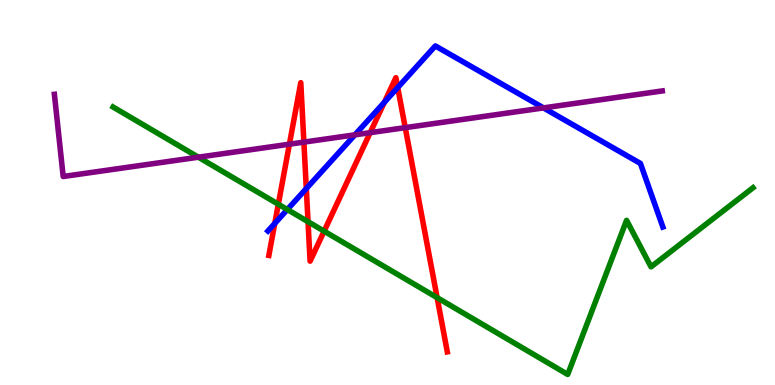[{'lines': ['blue', 'red'], 'intersections': [{'x': 3.55, 'y': 4.2}, {'x': 3.95, 'y': 5.1}, {'x': 4.96, 'y': 7.34}, {'x': 5.13, 'y': 7.73}]}, {'lines': ['green', 'red'], 'intersections': [{'x': 3.59, 'y': 4.7}, {'x': 3.97, 'y': 4.24}, {'x': 4.18, 'y': 4.0}, {'x': 5.64, 'y': 2.27}]}, {'lines': ['purple', 'red'], 'intersections': [{'x': 3.73, 'y': 6.25}, {'x': 3.92, 'y': 6.31}, {'x': 4.78, 'y': 6.55}, {'x': 5.23, 'y': 6.68}]}, {'lines': ['blue', 'green'], 'intersections': [{'x': 3.71, 'y': 4.56}]}, {'lines': ['blue', 'purple'], 'intersections': [{'x': 4.58, 'y': 6.5}, {'x': 7.01, 'y': 7.2}]}, {'lines': ['green', 'purple'], 'intersections': [{'x': 2.56, 'y': 5.92}]}]